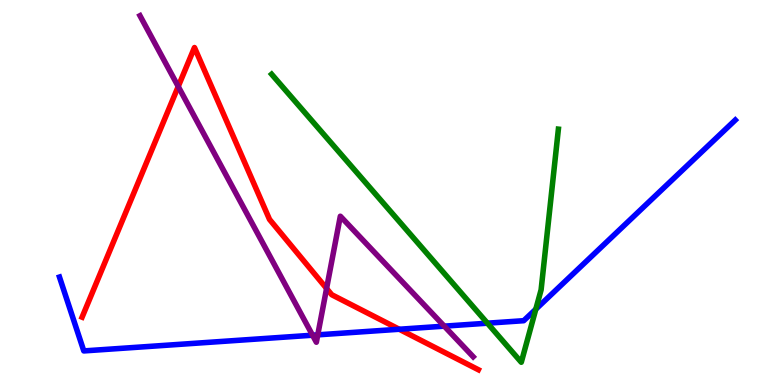[{'lines': ['blue', 'red'], 'intersections': [{'x': 5.15, 'y': 1.45}]}, {'lines': ['green', 'red'], 'intersections': []}, {'lines': ['purple', 'red'], 'intersections': [{'x': 2.3, 'y': 7.75}, {'x': 4.21, 'y': 2.51}]}, {'lines': ['blue', 'green'], 'intersections': [{'x': 6.29, 'y': 1.61}, {'x': 6.91, 'y': 1.97}]}, {'lines': ['blue', 'purple'], 'intersections': [{'x': 4.03, 'y': 1.29}, {'x': 4.1, 'y': 1.3}, {'x': 5.73, 'y': 1.53}]}, {'lines': ['green', 'purple'], 'intersections': []}]